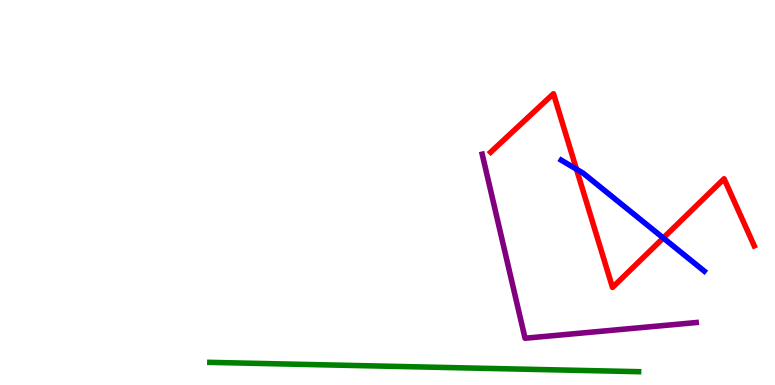[{'lines': ['blue', 'red'], 'intersections': [{'x': 7.44, 'y': 5.61}, {'x': 8.56, 'y': 3.82}]}, {'lines': ['green', 'red'], 'intersections': []}, {'lines': ['purple', 'red'], 'intersections': []}, {'lines': ['blue', 'green'], 'intersections': []}, {'lines': ['blue', 'purple'], 'intersections': []}, {'lines': ['green', 'purple'], 'intersections': []}]